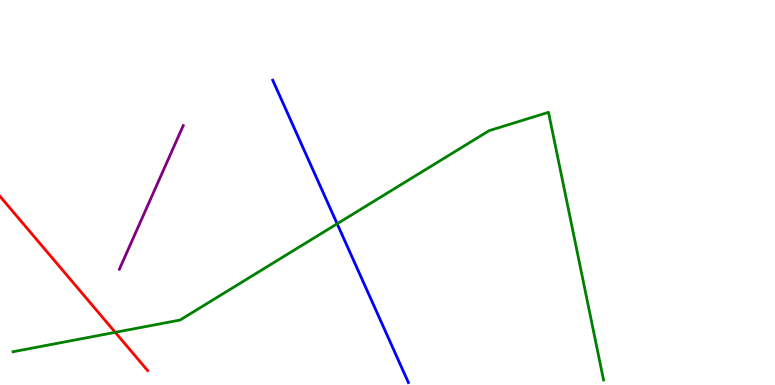[{'lines': ['blue', 'red'], 'intersections': []}, {'lines': ['green', 'red'], 'intersections': [{'x': 1.49, 'y': 1.37}]}, {'lines': ['purple', 'red'], 'intersections': []}, {'lines': ['blue', 'green'], 'intersections': [{'x': 4.35, 'y': 4.19}]}, {'lines': ['blue', 'purple'], 'intersections': []}, {'lines': ['green', 'purple'], 'intersections': []}]